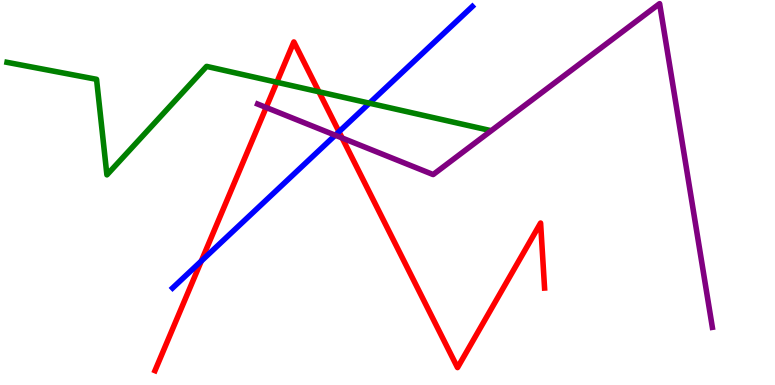[{'lines': ['blue', 'red'], 'intersections': [{'x': 2.6, 'y': 3.22}, {'x': 4.37, 'y': 6.58}]}, {'lines': ['green', 'red'], 'intersections': [{'x': 3.57, 'y': 7.86}, {'x': 4.12, 'y': 7.62}]}, {'lines': ['purple', 'red'], 'intersections': [{'x': 3.43, 'y': 7.21}, {'x': 4.41, 'y': 6.42}]}, {'lines': ['blue', 'green'], 'intersections': [{'x': 4.77, 'y': 7.32}]}, {'lines': ['blue', 'purple'], 'intersections': [{'x': 4.33, 'y': 6.49}]}, {'lines': ['green', 'purple'], 'intersections': []}]